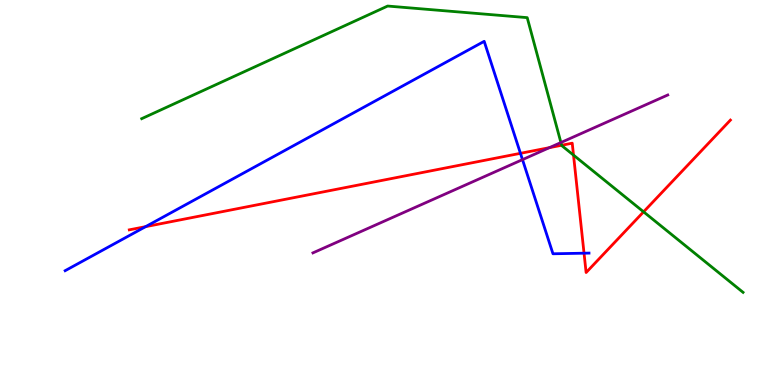[{'lines': ['blue', 'red'], 'intersections': [{'x': 1.88, 'y': 4.11}, {'x': 6.72, 'y': 6.02}, {'x': 7.54, 'y': 3.42}]}, {'lines': ['green', 'red'], 'intersections': [{'x': 7.25, 'y': 6.23}, {'x': 7.4, 'y': 5.97}, {'x': 8.3, 'y': 4.5}]}, {'lines': ['purple', 'red'], 'intersections': [{'x': 7.09, 'y': 6.16}]}, {'lines': ['blue', 'green'], 'intersections': []}, {'lines': ['blue', 'purple'], 'intersections': [{'x': 6.74, 'y': 5.85}]}, {'lines': ['green', 'purple'], 'intersections': [{'x': 7.24, 'y': 6.3}]}]